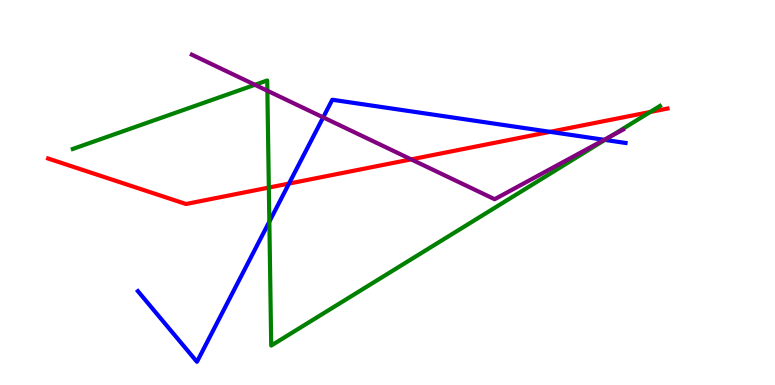[{'lines': ['blue', 'red'], 'intersections': [{'x': 3.73, 'y': 5.23}, {'x': 7.1, 'y': 6.58}]}, {'lines': ['green', 'red'], 'intersections': [{'x': 3.47, 'y': 5.13}, {'x': 8.39, 'y': 7.09}]}, {'lines': ['purple', 'red'], 'intersections': [{'x': 5.31, 'y': 5.86}]}, {'lines': ['blue', 'green'], 'intersections': [{'x': 3.48, 'y': 4.24}, {'x': 7.81, 'y': 6.37}]}, {'lines': ['blue', 'purple'], 'intersections': [{'x': 4.17, 'y': 6.95}, {'x': 7.8, 'y': 6.37}]}, {'lines': ['green', 'purple'], 'intersections': [{'x': 3.29, 'y': 7.8}, {'x': 3.45, 'y': 7.64}, {'x': 7.89, 'y': 6.47}]}]